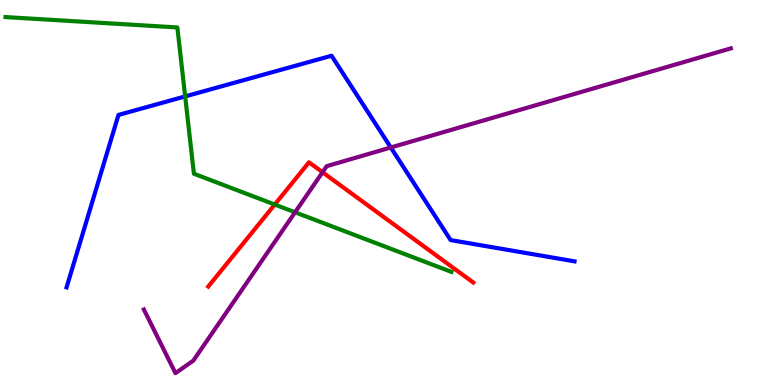[{'lines': ['blue', 'red'], 'intersections': []}, {'lines': ['green', 'red'], 'intersections': [{'x': 3.55, 'y': 4.69}]}, {'lines': ['purple', 'red'], 'intersections': [{'x': 4.16, 'y': 5.53}]}, {'lines': ['blue', 'green'], 'intersections': [{'x': 2.39, 'y': 7.5}]}, {'lines': ['blue', 'purple'], 'intersections': [{'x': 5.04, 'y': 6.17}]}, {'lines': ['green', 'purple'], 'intersections': [{'x': 3.81, 'y': 4.49}]}]